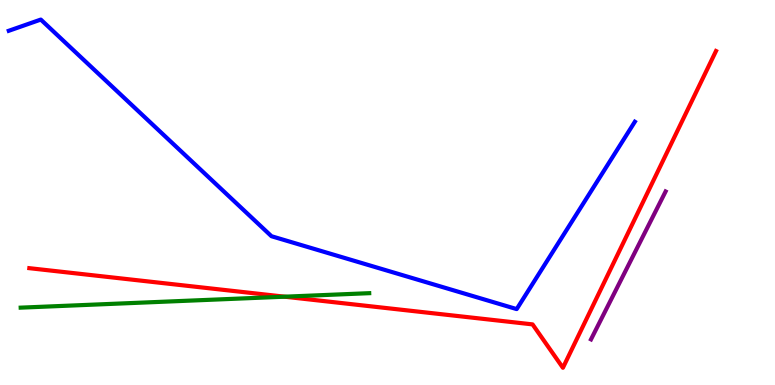[{'lines': ['blue', 'red'], 'intersections': []}, {'lines': ['green', 'red'], 'intersections': [{'x': 3.67, 'y': 2.29}]}, {'lines': ['purple', 'red'], 'intersections': []}, {'lines': ['blue', 'green'], 'intersections': []}, {'lines': ['blue', 'purple'], 'intersections': []}, {'lines': ['green', 'purple'], 'intersections': []}]